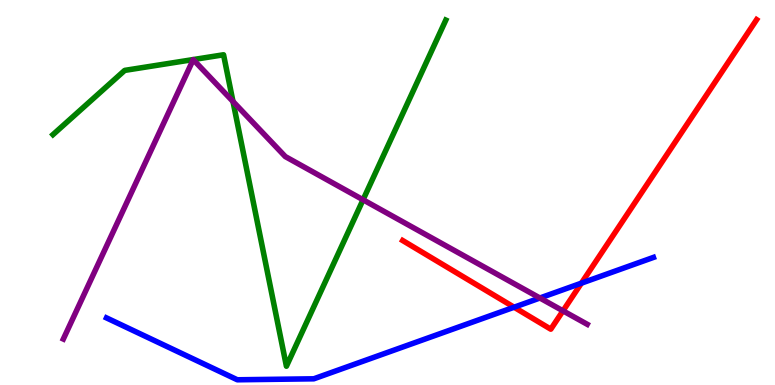[{'lines': ['blue', 'red'], 'intersections': [{'x': 6.63, 'y': 2.02}, {'x': 7.5, 'y': 2.65}]}, {'lines': ['green', 'red'], 'intersections': []}, {'lines': ['purple', 'red'], 'intersections': [{'x': 7.26, 'y': 1.93}]}, {'lines': ['blue', 'green'], 'intersections': []}, {'lines': ['blue', 'purple'], 'intersections': [{'x': 6.97, 'y': 2.26}]}, {'lines': ['green', 'purple'], 'intersections': [{'x': 3.01, 'y': 7.36}, {'x': 4.68, 'y': 4.81}]}]